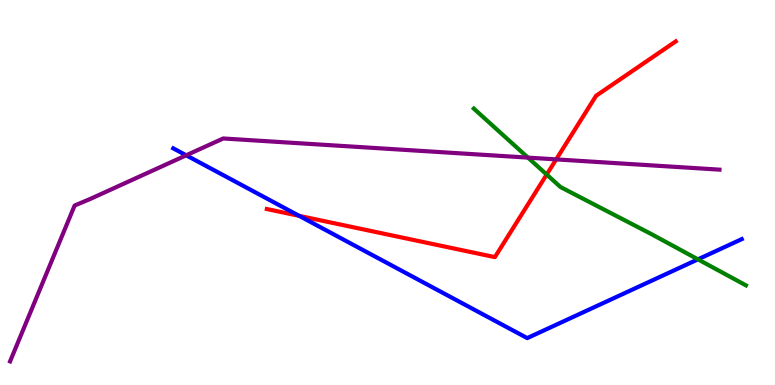[{'lines': ['blue', 'red'], 'intersections': [{'x': 3.86, 'y': 4.39}]}, {'lines': ['green', 'red'], 'intersections': [{'x': 7.05, 'y': 5.47}]}, {'lines': ['purple', 'red'], 'intersections': [{'x': 7.18, 'y': 5.86}]}, {'lines': ['blue', 'green'], 'intersections': [{'x': 9.01, 'y': 3.26}]}, {'lines': ['blue', 'purple'], 'intersections': [{'x': 2.4, 'y': 5.97}]}, {'lines': ['green', 'purple'], 'intersections': [{'x': 6.81, 'y': 5.91}]}]